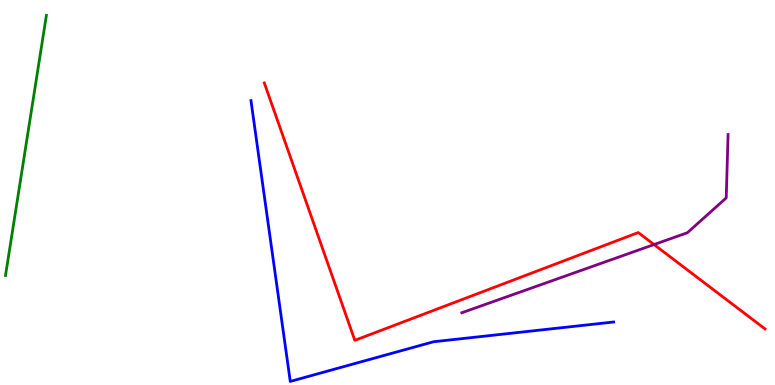[{'lines': ['blue', 'red'], 'intersections': []}, {'lines': ['green', 'red'], 'intersections': []}, {'lines': ['purple', 'red'], 'intersections': [{'x': 8.44, 'y': 3.65}]}, {'lines': ['blue', 'green'], 'intersections': []}, {'lines': ['blue', 'purple'], 'intersections': []}, {'lines': ['green', 'purple'], 'intersections': []}]